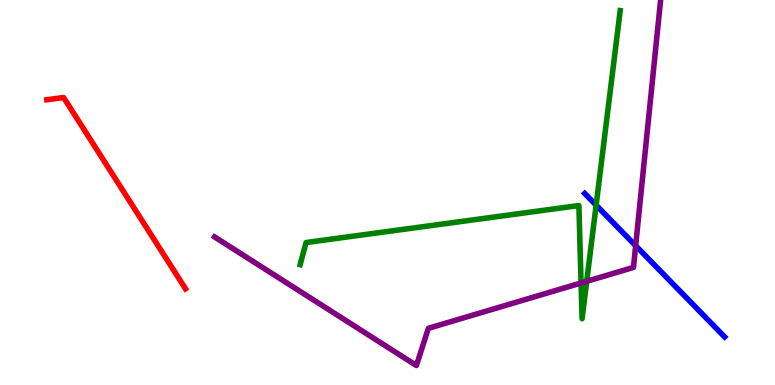[{'lines': ['blue', 'red'], 'intersections': []}, {'lines': ['green', 'red'], 'intersections': []}, {'lines': ['purple', 'red'], 'intersections': []}, {'lines': ['blue', 'green'], 'intersections': [{'x': 7.69, 'y': 4.67}]}, {'lines': ['blue', 'purple'], 'intersections': [{'x': 8.2, 'y': 3.62}]}, {'lines': ['green', 'purple'], 'intersections': [{'x': 7.5, 'y': 2.65}, {'x': 7.57, 'y': 2.69}]}]